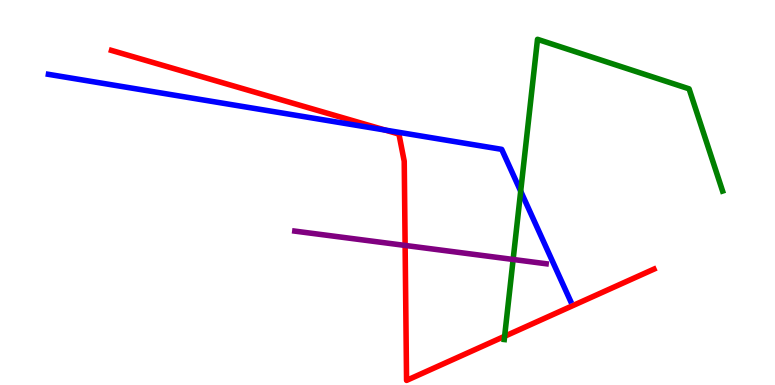[{'lines': ['blue', 'red'], 'intersections': [{'x': 4.97, 'y': 6.62}]}, {'lines': ['green', 'red'], 'intersections': [{'x': 6.51, 'y': 1.27}]}, {'lines': ['purple', 'red'], 'intersections': [{'x': 5.23, 'y': 3.63}]}, {'lines': ['blue', 'green'], 'intersections': [{'x': 6.72, 'y': 5.03}]}, {'lines': ['blue', 'purple'], 'intersections': []}, {'lines': ['green', 'purple'], 'intersections': [{'x': 6.62, 'y': 3.26}]}]